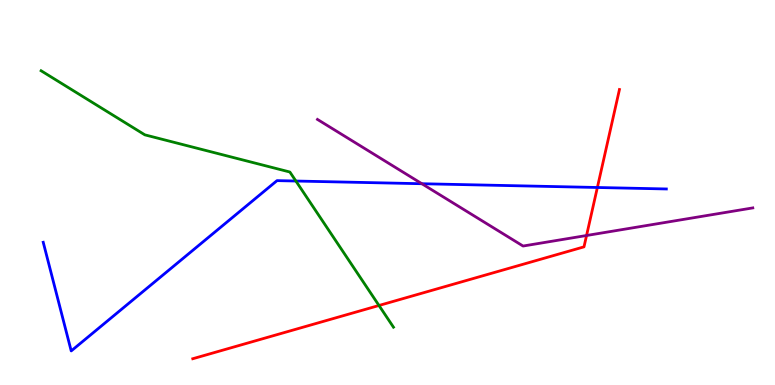[{'lines': ['blue', 'red'], 'intersections': [{'x': 7.71, 'y': 5.13}]}, {'lines': ['green', 'red'], 'intersections': [{'x': 4.89, 'y': 2.07}]}, {'lines': ['purple', 'red'], 'intersections': [{'x': 7.57, 'y': 3.88}]}, {'lines': ['blue', 'green'], 'intersections': [{'x': 3.82, 'y': 5.3}]}, {'lines': ['blue', 'purple'], 'intersections': [{'x': 5.44, 'y': 5.23}]}, {'lines': ['green', 'purple'], 'intersections': []}]